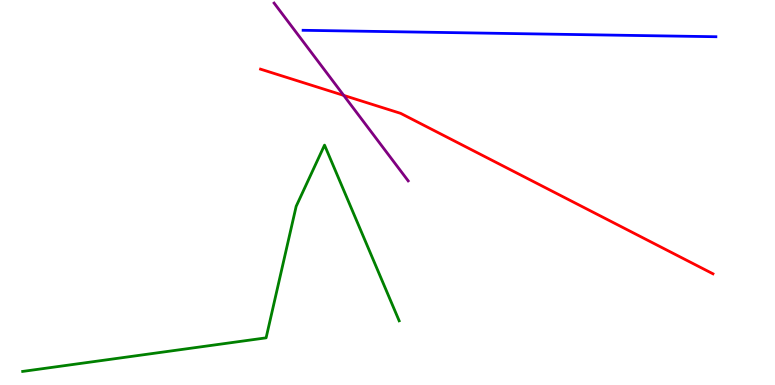[{'lines': ['blue', 'red'], 'intersections': []}, {'lines': ['green', 'red'], 'intersections': []}, {'lines': ['purple', 'red'], 'intersections': [{'x': 4.44, 'y': 7.52}]}, {'lines': ['blue', 'green'], 'intersections': []}, {'lines': ['blue', 'purple'], 'intersections': []}, {'lines': ['green', 'purple'], 'intersections': []}]